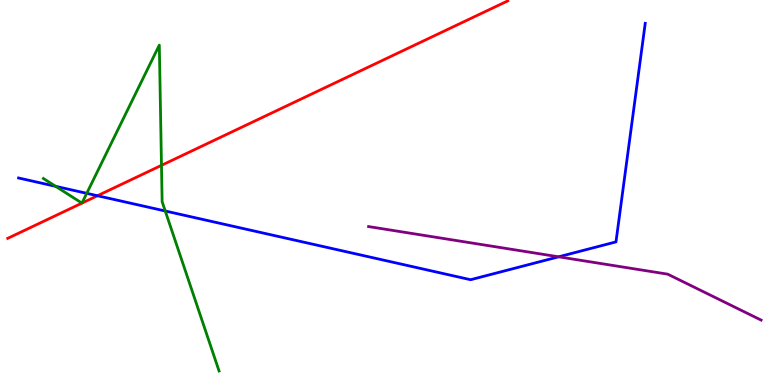[{'lines': ['blue', 'red'], 'intersections': [{'x': 1.26, 'y': 4.92}]}, {'lines': ['green', 'red'], 'intersections': [{'x': 1.06, 'y': 4.72}, {'x': 1.06, 'y': 4.72}, {'x': 2.08, 'y': 5.71}]}, {'lines': ['purple', 'red'], 'intersections': []}, {'lines': ['blue', 'green'], 'intersections': [{'x': 0.718, 'y': 5.16}, {'x': 1.12, 'y': 4.98}, {'x': 2.13, 'y': 4.52}]}, {'lines': ['blue', 'purple'], 'intersections': [{'x': 7.21, 'y': 3.33}]}, {'lines': ['green', 'purple'], 'intersections': []}]